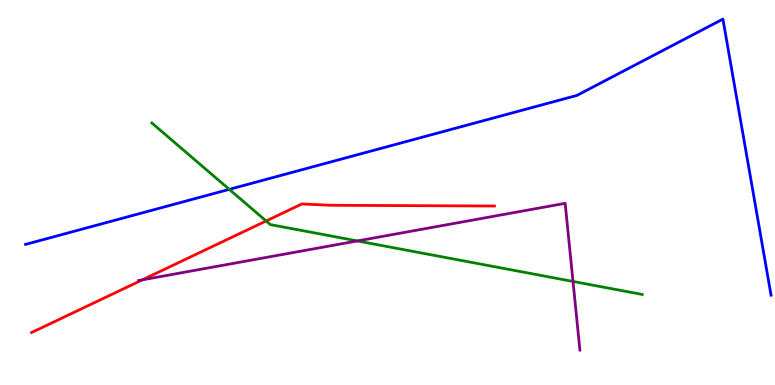[{'lines': ['blue', 'red'], 'intersections': []}, {'lines': ['green', 'red'], 'intersections': [{'x': 3.43, 'y': 4.26}]}, {'lines': ['purple', 'red'], 'intersections': [{'x': 1.84, 'y': 2.73}]}, {'lines': ['blue', 'green'], 'intersections': [{'x': 2.96, 'y': 5.08}]}, {'lines': ['blue', 'purple'], 'intersections': []}, {'lines': ['green', 'purple'], 'intersections': [{'x': 4.61, 'y': 3.74}, {'x': 7.39, 'y': 2.69}]}]